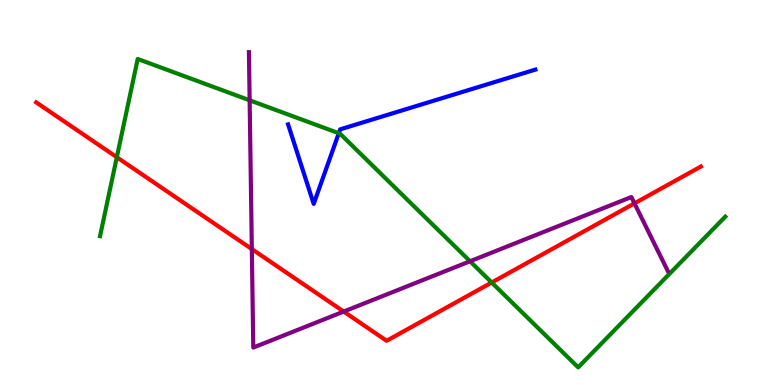[{'lines': ['blue', 'red'], 'intersections': []}, {'lines': ['green', 'red'], 'intersections': [{'x': 1.51, 'y': 5.92}, {'x': 6.34, 'y': 2.66}]}, {'lines': ['purple', 'red'], 'intersections': [{'x': 3.25, 'y': 3.53}, {'x': 4.43, 'y': 1.91}, {'x': 8.19, 'y': 4.72}]}, {'lines': ['blue', 'green'], 'intersections': [{'x': 4.37, 'y': 6.54}]}, {'lines': ['blue', 'purple'], 'intersections': []}, {'lines': ['green', 'purple'], 'intersections': [{'x': 3.22, 'y': 7.39}, {'x': 6.07, 'y': 3.21}]}]